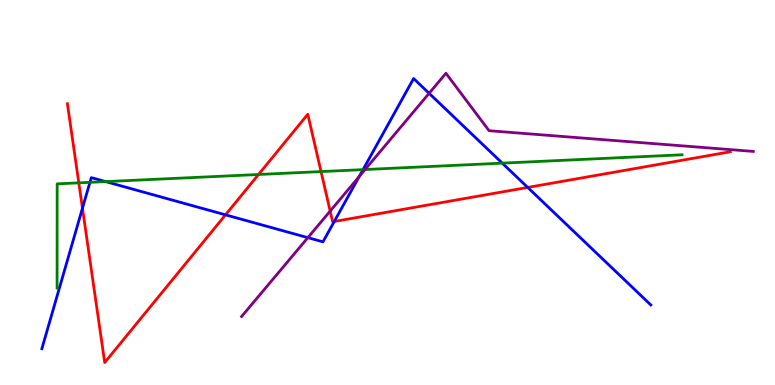[{'lines': ['blue', 'red'], 'intersections': [{'x': 1.06, 'y': 4.59}, {'x': 2.91, 'y': 4.42}, {'x': 4.31, 'y': 4.25}, {'x': 6.81, 'y': 5.13}]}, {'lines': ['green', 'red'], 'intersections': [{'x': 1.02, 'y': 5.25}, {'x': 3.34, 'y': 5.47}, {'x': 4.14, 'y': 5.54}]}, {'lines': ['purple', 'red'], 'intersections': [{'x': 4.26, 'y': 4.52}]}, {'lines': ['blue', 'green'], 'intersections': [{'x': 1.16, 'y': 5.26}, {'x': 1.36, 'y': 5.28}, {'x': 4.68, 'y': 5.59}, {'x': 6.48, 'y': 5.76}]}, {'lines': ['blue', 'purple'], 'intersections': [{'x': 3.97, 'y': 3.83}, {'x': 4.64, 'y': 5.42}, {'x': 5.54, 'y': 7.58}]}, {'lines': ['green', 'purple'], 'intersections': [{'x': 4.71, 'y': 5.6}]}]